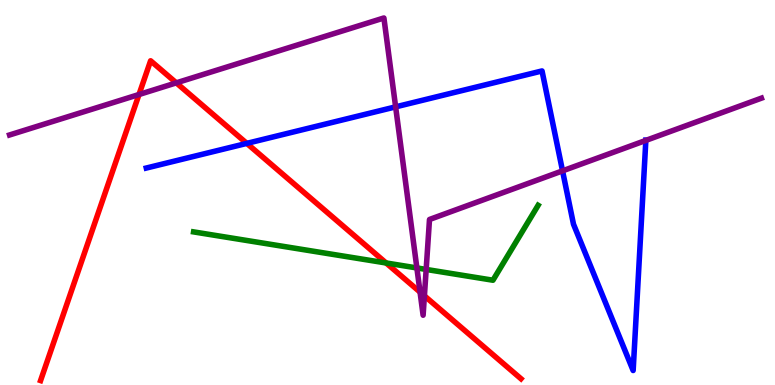[{'lines': ['blue', 'red'], 'intersections': [{'x': 3.18, 'y': 6.28}]}, {'lines': ['green', 'red'], 'intersections': [{'x': 4.98, 'y': 3.17}]}, {'lines': ['purple', 'red'], 'intersections': [{'x': 1.79, 'y': 7.55}, {'x': 2.28, 'y': 7.85}, {'x': 5.42, 'y': 2.41}, {'x': 5.48, 'y': 2.32}]}, {'lines': ['blue', 'green'], 'intersections': []}, {'lines': ['blue', 'purple'], 'intersections': [{'x': 5.1, 'y': 7.22}, {'x': 7.26, 'y': 5.56}, {'x': 8.33, 'y': 6.35}]}, {'lines': ['green', 'purple'], 'intersections': [{'x': 5.38, 'y': 3.04}, {'x': 5.5, 'y': 3.0}]}]